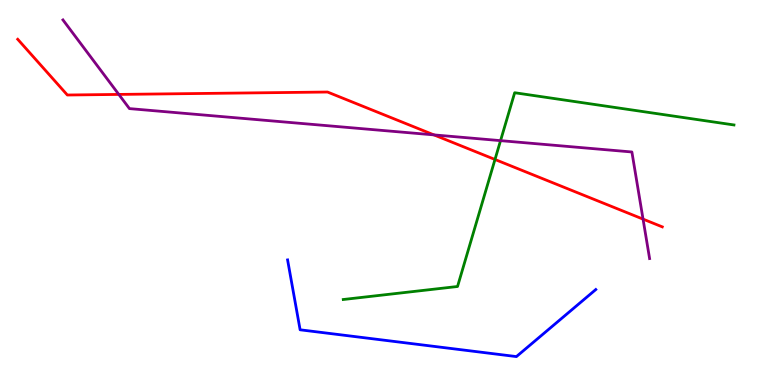[{'lines': ['blue', 'red'], 'intersections': []}, {'lines': ['green', 'red'], 'intersections': [{'x': 6.39, 'y': 5.86}]}, {'lines': ['purple', 'red'], 'intersections': [{'x': 1.53, 'y': 7.55}, {'x': 5.6, 'y': 6.5}, {'x': 8.3, 'y': 4.31}]}, {'lines': ['blue', 'green'], 'intersections': []}, {'lines': ['blue', 'purple'], 'intersections': []}, {'lines': ['green', 'purple'], 'intersections': [{'x': 6.46, 'y': 6.35}]}]